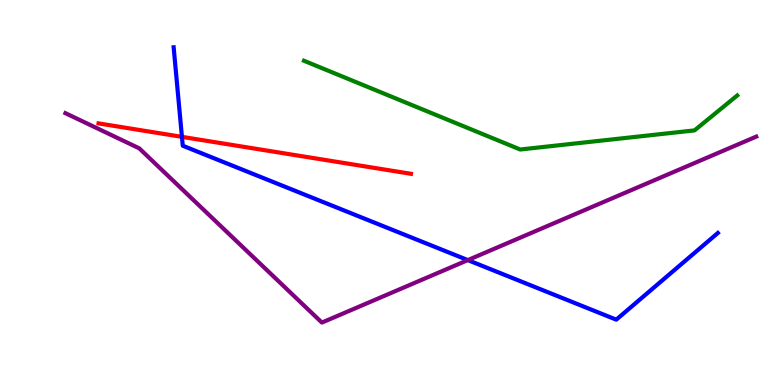[{'lines': ['blue', 'red'], 'intersections': [{'x': 2.35, 'y': 6.45}]}, {'lines': ['green', 'red'], 'intersections': []}, {'lines': ['purple', 'red'], 'intersections': []}, {'lines': ['blue', 'green'], 'intersections': []}, {'lines': ['blue', 'purple'], 'intersections': [{'x': 6.04, 'y': 3.24}]}, {'lines': ['green', 'purple'], 'intersections': []}]